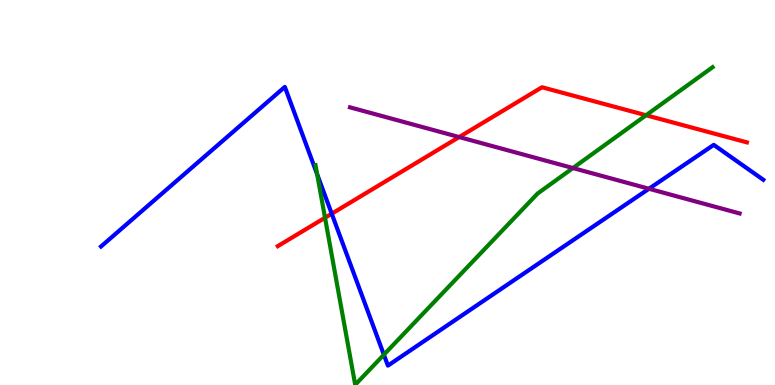[{'lines': ['blue', 'red'], 'intersections': [{'x': 4.28, 'y': 4.45}]}, {'lines': ['green', 'red'], 'intersections': [{'x': 4.19, 'y': 4.34}, {'x': 8.34, 'y': 7.01}]}, {'lines': ['purple', 'red'], 'intersections': [{'x': 5.92, 'y': 6.44}]}, {'lines': ['blue', 'green'], 'intersections': [{'x': 4.09, 'y': 5.47}, {'x': 4.95, 'y': 0.787}]}, {'lines': ['blue', 'purple'], 'intersections': [{'x': 8.37, 'y': 5.1}]}, {'lines': ['green', 'purple'], 'intersections': [{'x': 7.39, 'y': 5.64}]}]